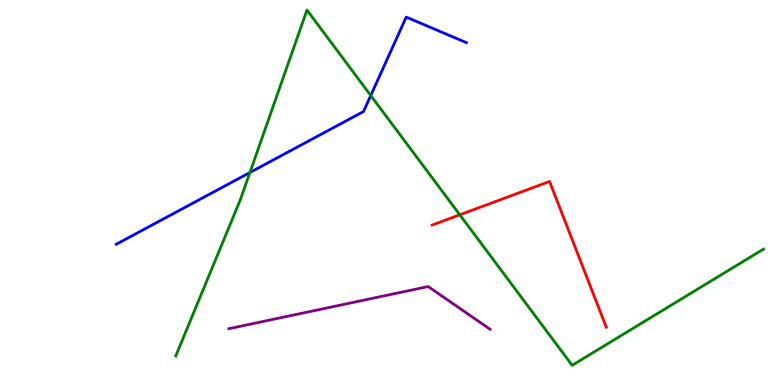[{'lines': ['blue', 'red'], 'intersections': []}, {'lines': ['green', 'red'], 'intersections': [{'x': 5.93, 'y': 4.42}]}, {'lines': ['purple', 'red'], 'intersections': []}, {'lines': ['blue', 'green'], 'intersections': [{'x': 3.22, 'y': 5.52}, {'x': 4.78, 'y': 7.52}]}, {'lines': ['blue', 'purple'], 'intersections': []}, {'lines': ['green', 'purple'], 'intersections': []}]